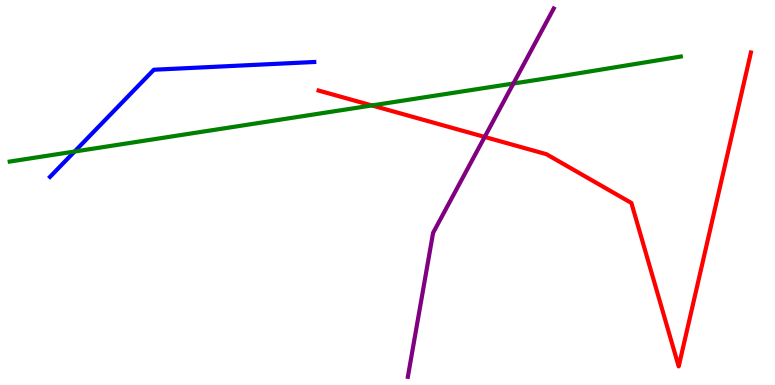[{'lines': ['blue', 'red'], 'intersections': []}, {'lines': ['green', 'red'], 'intersections': [{'x': 4.8, 'y': 7.26}]}, {'lines': ['purple', 'red'], 'intersections': [{'x': 6.25, 'y': 6.44}]}, {'lines': ['blue', 'green'], 'intersections': [{'x': 0.962, 'y': 6.06}]}, {'lines': ['blue', 'purple'], 'intersections': []}, {'lines': ['green', 'purple'], 'intersections': [{'x': 6.62, 'y': 7.83}]}]